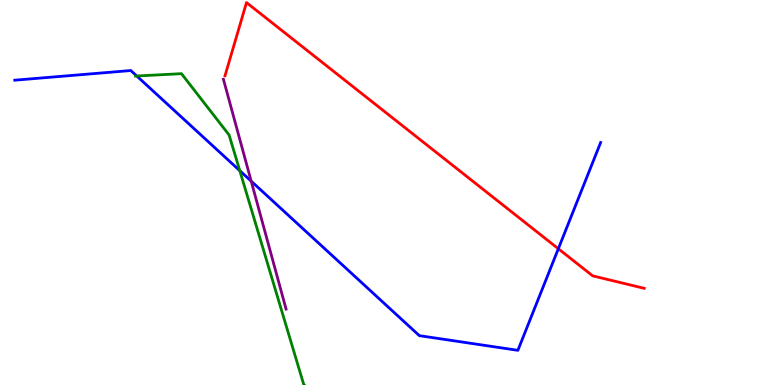[{'lines': ['blue', 'red'], 'intersections': [{'x': 7.2, 'y': 3.54}]}, {'lines': ['green', 'red'], 'intersections': []}, {'lines': ['purple', 'red'], 'intersections': []}, {'lines': ['blue', 'green'], 'intersections': [{'x': 1.76, 'y': 8.03}, {'x': 3.09, 'y': 5.57}]}, {'lines': ['blue', 'purple'], 'intersections': [{'x': 3.24, 'y': 5.29}]}, {'lines': ['green', 'purple'], 'intersections': []}]